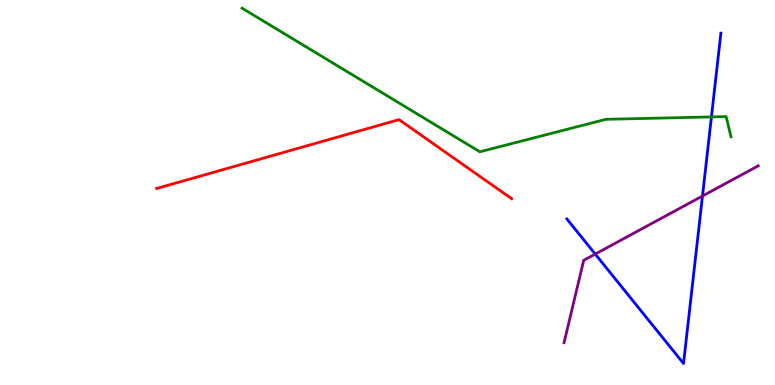[{'lines': ['blue', 'red'], 'intersections': []}, {'lines': ['green', 'red'], 'intersections': []}, {'lines': ['purple', 'red'], 'intersections': []}, {'lines': ['blue', 'green'], 'intersections': [{'x': 9.18, 'y': 6.96}]}, {'lines': ['blue', 'purple'], 'intersections': [{'x': 7.68, 'y': 3.4}, {'x': 9.06, 'y': 4.91}]}, {'lines': ['green', 'purple'], 'intersections': []}]